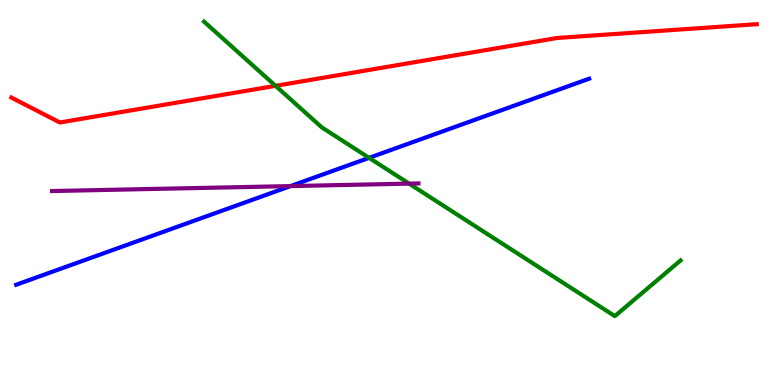[{'lines': ['blue', 'red'], 'intersections': []}, {'lines': ['green', 'red'], 'intersections': [{'x': 3.56, 'y': 7.77}]}, {'lines': ['purple', 'red'], 'intersections': []}, {'lines': ['blue', 'green'], 'intersections': [{'x': 4.76, 'y': 5.9}]}, {'lines': ['blue', 'purple'], 'intersections': [{'x': 3.75, 'y': 5.17}]}, {'lines': ['green', 'purple'], 'intersections': [{'x': 5.28, 'y': 5.23}]}]